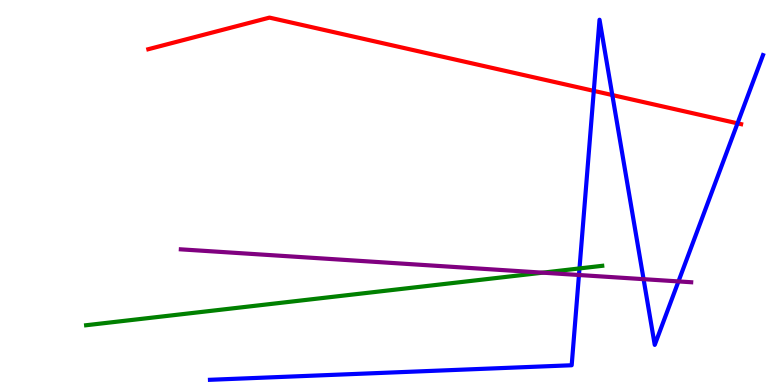[{'lines': ['blue', 'red'], 'intersections': [{'x': 7.66, 'y': 7.64}, {'x': 7.9, 'y': 7.53}, {'x': 9.52, 'y': 6.8}]}, {'lines': ['green', 'red'], 'intersections': []}, {'lines': ['purple', 'red'], 'intersections': []}, {'lines': ['blue', 'green'], 'intersections': [{'x': 7.48, 'y': 3.03}]}, {'lines': ['blue', 'purple'], 'intersections': [{'x': 7.47, 'y': 2.86}, {'x': 8.3, 'y': 2.75}, {'x': 8.75, 'y': 2.69}]}, {'lines': ['green', 'purple'], 'intersections': [{'x': 7.0, 'y': 2.92}]}]